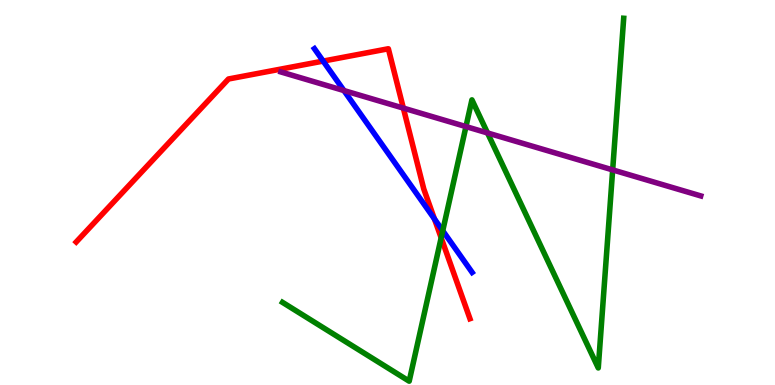[{'lines': ['blue', 'red'], 'intersections': [{'x': 4.17, 'y': 8.41}, {'x': 5.61, 'y': 4.31}]}, {'lines': ['green', 'red'], 'intersections': [{'x': 5.69, 'y': 3.82}]}, {'lines': ['purple', 'red'], 'intersections': [{'x': 5.2, 'y': 7.19}]}, {'lines': ['blue', 'green'], 'intersections': [{'x': 5.71, 'y': 4.01}]}, {'lines': ['blue', 'purple'], 'intersections': [{'x': 4.44, 'y': 7.65}]}, {'lines': ['green', 'purple'], 'intersections': [{'x': 6.01, 'y': 6.71}, {'x': 6.29, 'y': 6.55}, {'x': 7.91, 'y': 5.59}]}]